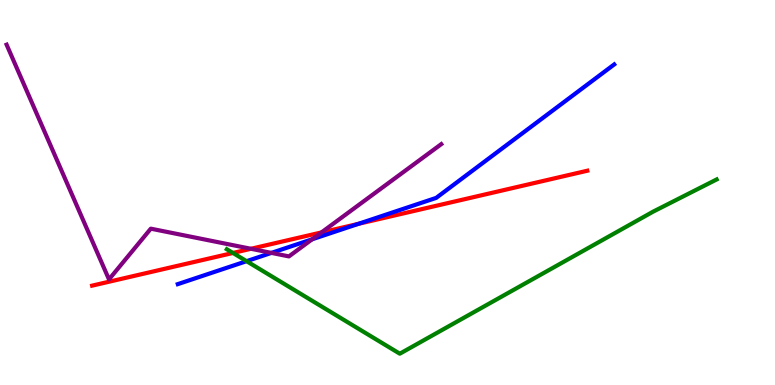[{'lines': ['blue', 'red'], 'intersections': [{'x': 4.63, 'y': 4.19}]}, {'lines': ['green', 'red'], 'intersections': [{'x': 3.01, 'y': 3.43}]}, {'lines': ['purple', 'red'], 'intersections': [{'x': 3.24, 'y': 3.54}, {'x': 4.15, 'y': 3.96}]}, {'lines': ['blue', 'green'], 'intersections': [{'x': 3.18, 'y': 3.22}]}, {'lines': ['blue', 'purple'], 'intersections': [{'x': 3.5, 'y': 3.43}, {'x': 4.03, 'y': 3.78}]}, {'lines': ['green', 'purple'], 'intersections': []}]